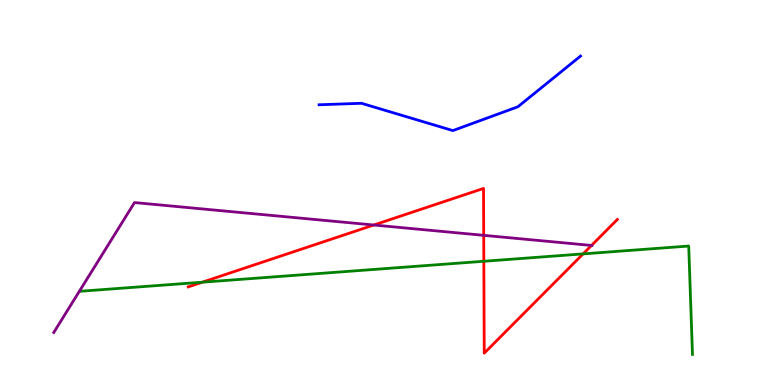[{'lines': ['blue', 'red'], 'intersections': []}, {'lines': ['green', 'red'], 'intersections': [{'x': 2.61, 'y': 2.67}, {'x': 6.24, 'y': 3.21}, {'x': 7.52, 'y': 3.41}]}, {'lines': ['purple', 'red'], 'intersections': [{'x': 4.82, 'y': 4.16}, {'x': 6.24, 'y': 3.89}, {'x': 7.63, 'y': 3.62}]}, {'lines': ['blue', 'green'], 'intersections': []}, {'lines': ['blue', 'purple'], 'intersections': []}, {'lines': ['green', 'purple'], 'intersections': []}]